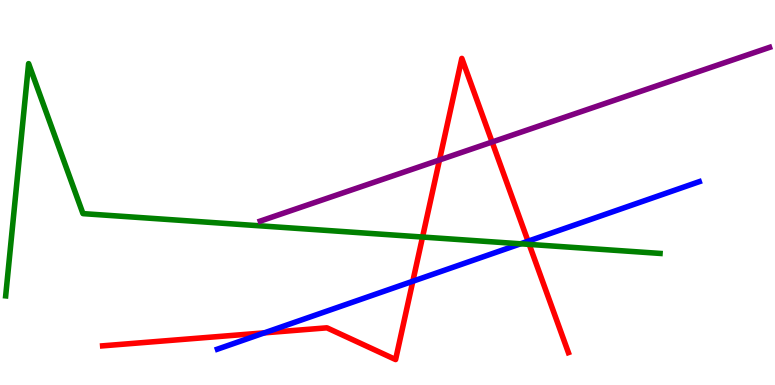[{'lines': ['blue', 'red'], 'intersections': [{'x': 3.41, 'y': 1.35}, {'x': 5.33, 'y': 2.69}, {'x': 6.81, 'y': 3.74}]}, {'lines': ['green', 'red'], 'intersections': [{'x': 5.45, 'y': 3.84}, {'x': 6.83, 'y': 3.65}]}, {'lines': ['purple', 'red'], 'intersections': [{'x': 5.67, 'y': 5.85}, {'x': 6.35, 'y': 6.31}]}, {'lines': ['blue', 'green'], 'intersections': [{'x': 6.72, 'y': 3.67}]}, {'lines': ['blue', 'purple'], 'intersections': []}, {'lines': ['green', 'purple'], 'intersections': []}]